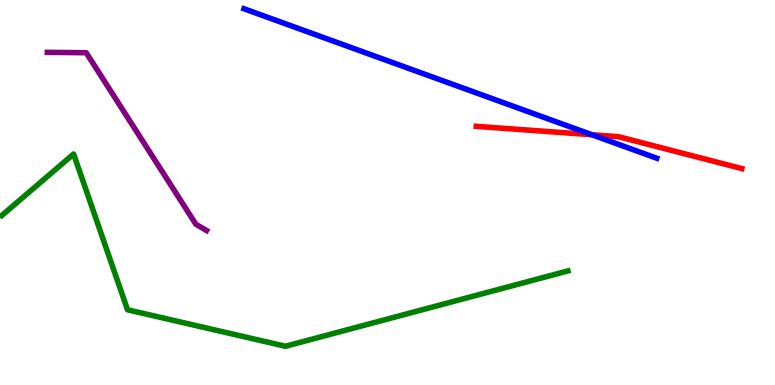[{'lines': ['blue', 'red'], 'intersections': [{'x': 7.64, 'y': 6.5}]}, {'lines': ['green', 'red'], 'intersections': []}, {'lines': ['purple', 'red'], 'intersections': []}, {'lines': ['blue', 'green'], 'intersections': []}, {'lines': ['blue', 'purple'], 'intersections': []}, {'lines': ['green', 'purple'], 'intersections': []}]